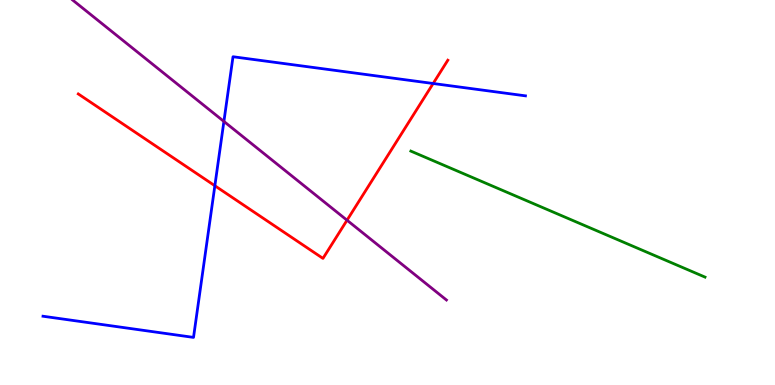[{'lines': ['blue', 'red'], 'intersections': [{'x': 2.77, 'y': 5.18}, {'x': 5.59, 'y': 7.83}]}, {'lines': ['green', 'red'], 'intersections': []}, {'lines': ['purple', 'red'], 'intersections': [{'x': 4.48, 'y': 4.28}]}, {'lines': ['blue', 'green'], 'intersections': []}, {'lines': ['blue', 'purple'], 'intersections': [{'x': 2.89, 'y': 6.85}]}, {'lines': ['green', 'purple'], 'intersections': []}]